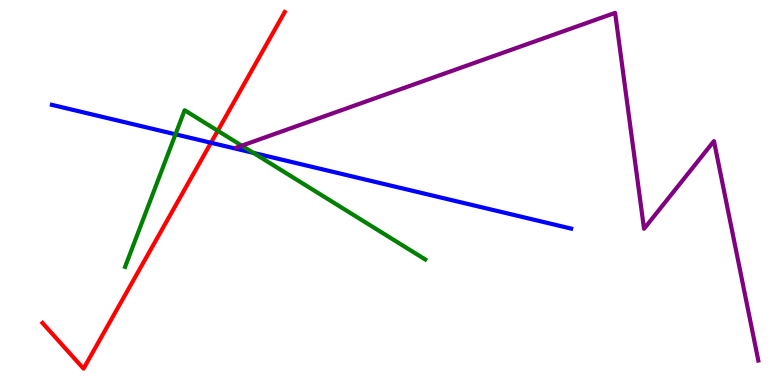[{'lines': ['blue', 'red'], 'intersections': [{'x': 2.72, 'y': 6.29}]}, {'lines': ['green', 'red'], 'intersections': [{'x': 2.81, 'y': 6.6}]}, {'lines': ['purple', 'red'], 'intersections': []}, {'lines': ['blue', 'green'], 'intersections': [{'x': 2.26, 'y': 6.51}, {'x': 3.27, 'y': 6.03}]}, {'lines': ['blue', 'purple'], 'intersections': []}, {'lines': ['green', 'purple'], 'intersections': [{'x': 3.12, 'y': 6.22}]}]